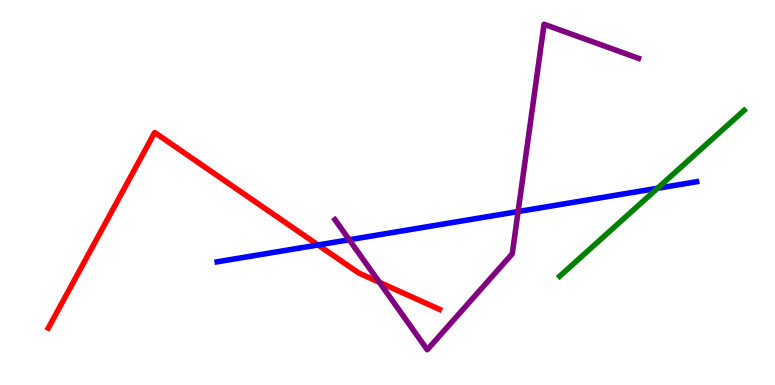[{'lines': ['blue', 'red'], 'intersections': [{'x': 4.1, 'y': 3.64}]}, {'lines': ['green', 'red'], 'intersections': []}, {'lines': ['purple', 'red'], 'intersections': [{'x': 4.9, 'y': 2.67}]}, {'lines': ['blue', 'green'], 'intersections': [{'x': 8.48, 'y': 5.11}]}, {'lines': ['blue', 'purple'], 'intersections': [{'x': 4.51, 'y': 3.77}, {'x': 6.69, 'y': 4.5}]}, {'lines': ['green', 'purple'], 'intersections': []}]